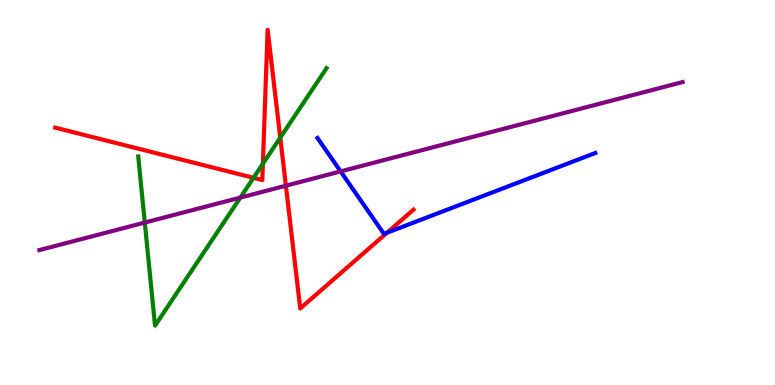[{'lines': ['blue', 'red'], 'intersections': [{'x': 4.99, 'y': 3.96}]}, {'lines': ['green', 'red'], 'intersections': [{'x': 3.27, 'y': 5.38}, {'x': 3.39, 'y': 5.75}, {'x': 3.62, 'y': 6.42}]}, {'lines': ['purple', 'red'], 'intersections': [{'x': 3.69, 'y': 5.18}]}, {'lines': ['blue', 'green'], 'intersections': []}, {'lines': ['blue', 'purple'], 'intersections': [{'x': 4.4, 'y': 5.55}]}, {'lines': ['green', 'purple'], 'intersections': [{'x': 1.87, 'y': 4.22}, {'x': 3.1, 'y': 4.87}]}]